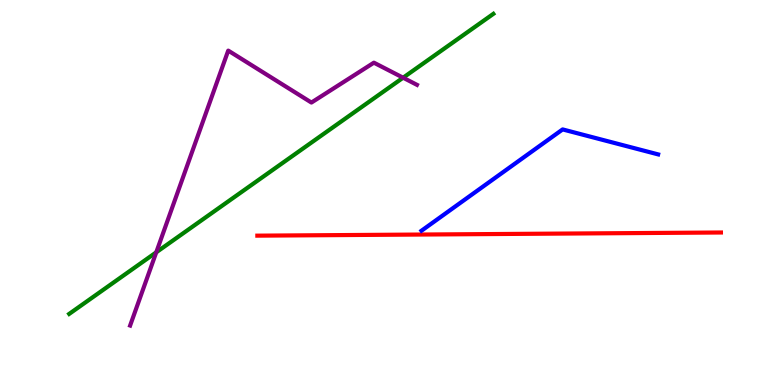[{'lines': ['blue', 'red'], 'intersections': []}, {'lines': ['green', 'red'], 'intersections': []}, {'lines': ['purple', 'red'], 'intersections': []}, {'lines': ['blue', 'green'], 'intersections': []}, {'lines': ['blue', 'purple'], 'intersections': []}, {'lines': ['green', 'purple'], 'intersections': [{'x': 2.02, 'y': 3.45}, {'x': 5.2, 'y': 7.98}]}]